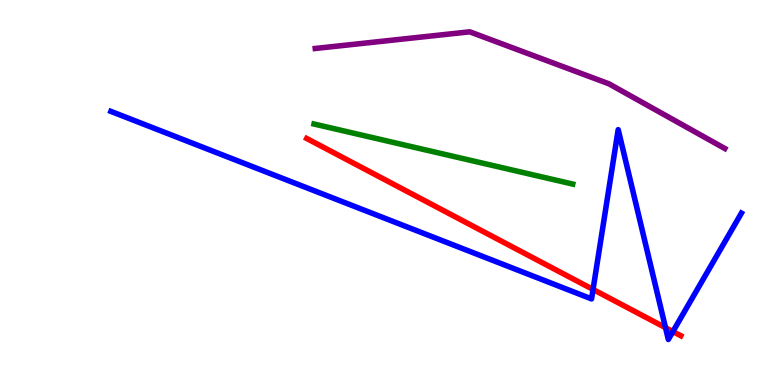[{'lines': ['blue', 'red'], 'intersections': [{'x': 7.65, 'y': 2.48}, {'x': 8.59, 'y': 1.49}, {'x': 8.68, 'y': 1.39}]}, {'lines': ['green', 'red'], 'intersections': []}, {'lines': ['purple', 'red'], 'intersections': []}, {'lines': ['blue', 'green'], 'intersections': []}, {'lines': ['blue', 'purple'], 'intersections': []}, {'lines': ['green', 'purple'], 'intersections': []}]